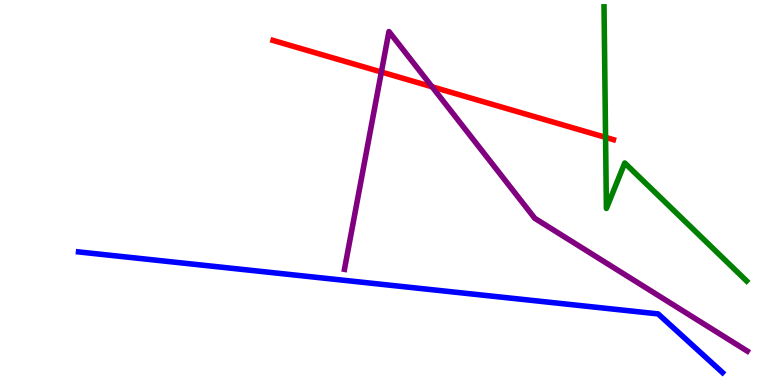[{'lines': ['blue', 'red'], 'intersections': []}, {'lines': ['green', 'red'], 'intersections': [{'x': 7.81, 'y': 6.43}]}, {'lines': ['purple', 'red'], 'intersections': [{'x': 4.92, 'y': 8.13}, {'x': 5.58, 'y': 7.75}]}, {'lines': ['blue', 'green'], 'intersections': []}, {'lines': ['blue', 'purple'], 'intersections': []}, {'lines': ['green', 'purple'], 'intersections': []}]